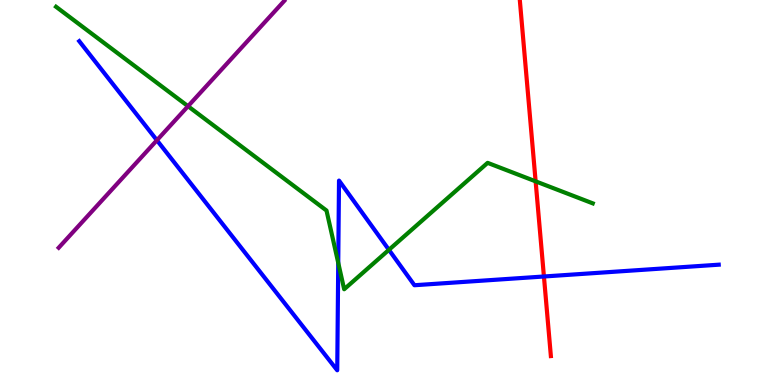[{'lines': ['blue', 'red'], 'intersections': [{'x': 7.02, 'y': 2.82}]}, {'lines': ['green', 'red'], 'intersections': [{'x': 6.91, 'y': 5.29}]}, {'lines': ['purple', 'red'], 'intersections': []}, {'lines': ['blue', 'green'], 'intersections': [{'x': 4.36, 'y': 3.17}, {'x': 5.02, 'y': 3.51}]}, {'lines': ['blue', 'purple'], 'intersections': [{'x': 2.02, 'y': 6.36}]}, {'lines': ['green', 'purple'], 'intersections': [{'x': 2.43, 'y': 7.24}]}]